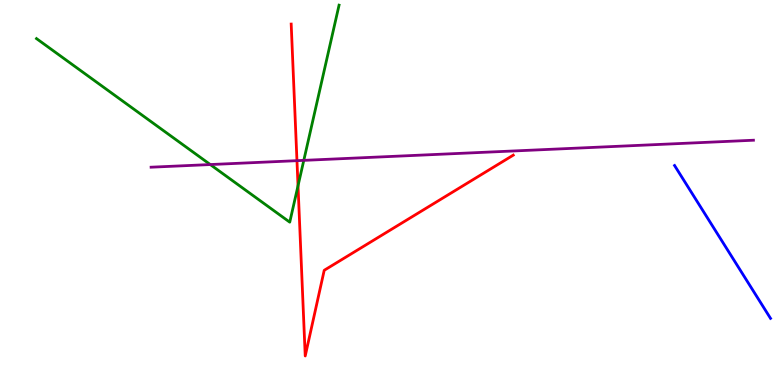[{'lines': ['blue', 'red'], 'intersections': []}, {'lines': ['green', 'red'], 'intersections': [{'x': 3.85, 'y': 5.17}]}, {'lines': ['purple', 'red'], 'intersections': [{'x': 3.83, 'y': 5.83}]}, {'lines': ['blue', 'green'], 'intersections': []}, {'lines': ['blue', 'purple'], 'intersections': []}, {'lines': ['green', 'purple'], 'intersections': [{'x': 2.71, 'y': 5.73}, {'x': 3.92, 'y': 5.83}]}]